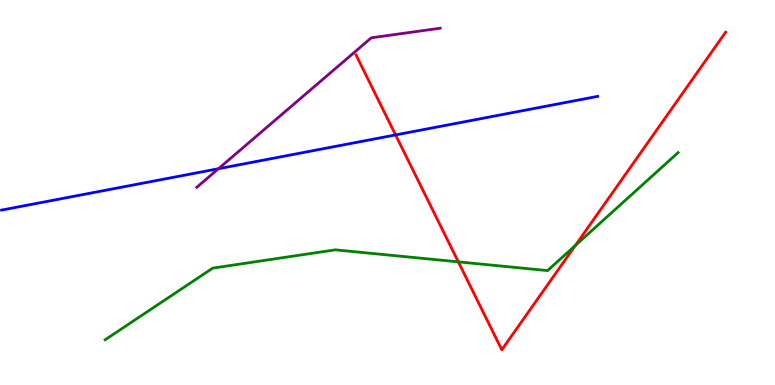[{'lines': ['blue', 'red'], 'intersections': [{'x': 5.1, 'y': 6.5}]}, {'lines': ['green', 'red'], 'intersections': [{'x': 5.91, 'y': 3.2}, {'x': 7.42, 'y': 3.62}]}, {'lines': ['purple', 'red'], 'intersections': []}, {'lines': ['blue', 'green'], 'intersections': []}, {'lines': ['blue', 'purple'], 'intersections': [{'x': 2.82, 'y': 5.62}]}, {'lines': ['green', 'purple'], 'intersections': []}]